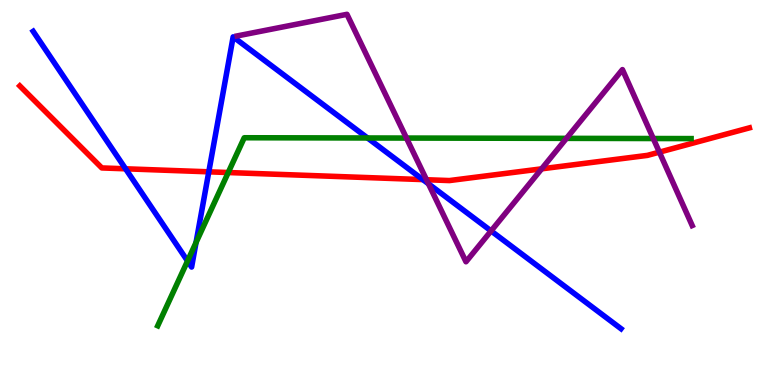[{'lines': ['blue', 'red'], 'intersections': [{'x': 1.62, 'y': 5.62}, {'x': 2.69, 'y': 5.54}, {'x': 5.46, 'y': 5.34}]}, {'lines': ['green', 'red'], 'intersections': [{'x': 2.94, 'y': 5.52}]}, {'lines': ['purple', 'red'], 'intersections': [{'x': 5.5, 'y': 5.33}, {'x': 6.99, 'y': 5.61}, {'x': 8.51, 'y': 6.05}]}, {'lines': ['blue', 'green'], 'intersections': [{'x': 2.42, 'y': 3.22}, {'x': 2.53, 'y': 3.7}, {'x': 4.74, 'y': 6.42}]}, {'lines': ['blue', 'purple'], 'intersections': [{'x': 5.53, 'y': 5.23}, {'x': 6.34, 'y': 4.0}]}, {'lines': ['green', 'purple'], 'intersections': [{'x': 5.24, 'y': 6.41}, {'x': 7.31, 'y': 6.41}, {'x': 8.43, 'y': 6.4}]}]